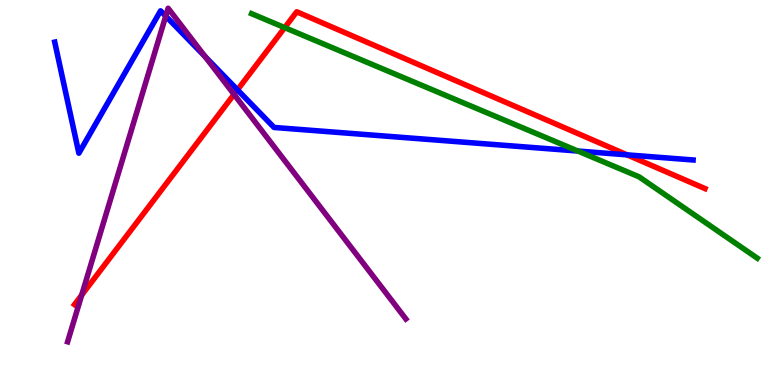[{'lines': ['blue', 'red'], 'intersections': [{'x': 3.06, 'y': 7.67}, {'x': 8.09, 'y': 5.98}]}, {'lines': ['green', 'red'], 'intersections': [{'x': 3.67, 'y': 9.28}]}, {'lines': ['purple', 'red'], 'intersections': [{'x': 1.05, 'y': 2.34}, {'x': 3.02, 'y': 7.55}]}, {'lines': ['blue', 'green'], 'intersections': [{'x': 7.46, 'y': 6.08}]}, {'lines': ['blue', 'purple'], 'intersections': [{'x': 2.14, 'y': 9.58}, {'x': 2.65, 'y': 8.53}]}, {'lines': ['green', 'purple'], 'intersections': []}]